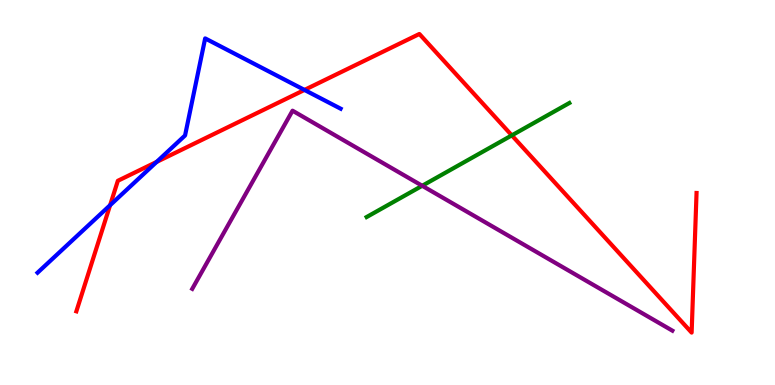[{'lines': ['blue', 'red'], 'intersections': [{'x': 1.42, 'y': 4.67}, {'x': 2.02, 'y': 5.79}, {'x': 3.93, 'y': 7.66}]}, {'lines': ['green', 'red'], 'intersections': [{'x': 6.6, 'y': 6.48}]}, {'lines': ['purple', 'red'], 'intersections': []}, {'lines': ['blue', 'green'], 'intersections': []}, {'lines': ['blue', 'purple'], 'intersections': []}, {'lines': ['green', 'purple'], 'intersections': [{'x': 5.45, 'y': 5.17}]}]